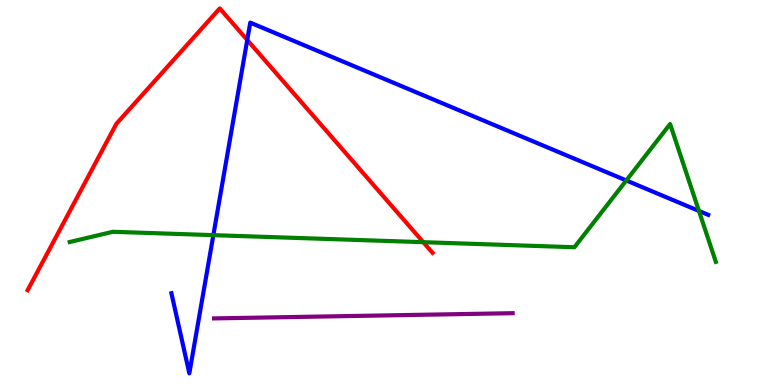[{'lines': ['blue', 'red'], 'intersections': [{'x': 3.19, 'y': 8.96}]}, {'lines': ['green', 'red'], 'intersections': [{'x': 5.46, 'y': 3.71}]}, {'lines': ['purple', 'red'], 'intersections': []}, {'lines': ['blue', 'green'], 'intersections': [{'x': 2.75, 'y': 3.89}, {'x': 8.08, 'y': 5.31}, {'x': 9.02, 'y': 4.52}]}, {'lines': ['blue', 'purple'], 'intersections': []}, {'lines': ['green', 'purple'], 'intersections': []}]